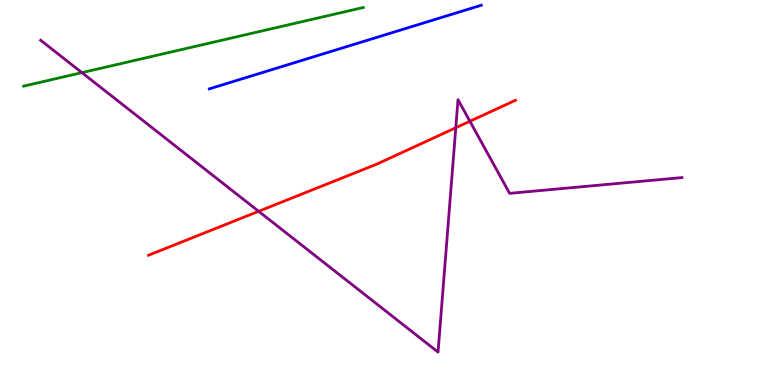[{'lines': ['blue', 'red'], 'intersections': []}, {'lines': ['green', 'red'], 'intersections': []}, {'lines': ['purple', 'red'], 'intersections': [{'x': 3.34, 'y': 4.51}, {'x': 5.88, 'y': 6.68}, {'x': 6.06, 'y': 6.85}]}, {'lines': ['blue', 'green'], 'intersections': []}, {'lines': ['blue', 'purple'], 'intersections': []}, {'lines': ['green', 'purple'], 'intersections': [{'x': 1.06, 'y': 8.11}]}]